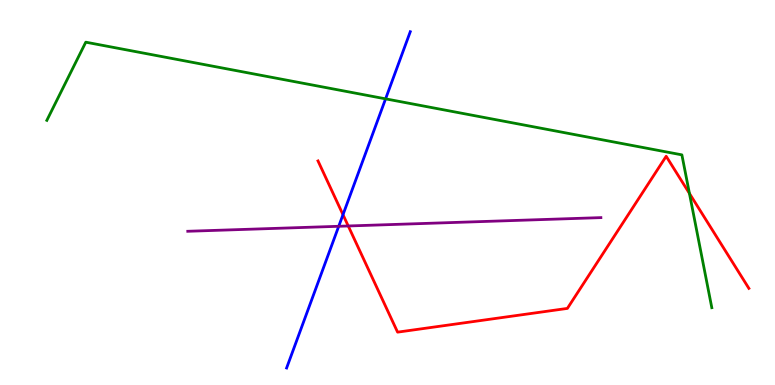[{'lines': ['blue', 'red'], 'intersections': [{'x': 4.43, 'y': 4.42}]}, {'lines': ['green', 'red'], 'intersections': [{'x': 8.9, 'y': 4.98}]}, {'lines': ['purple', 'red'], 'intersections': [{'x': 4.49, 'y': 4.13}]}, {'lines': ['blue', 'green'], 'intersections': [{'x': 4.98, 'y': 7.43}]}, {'lines': ['blue', 'purple'], 'intersections': [{'x': 4.37, 'y': 4.12}]}, {'lines': ['green', 'purple'], 'intersections': []}]